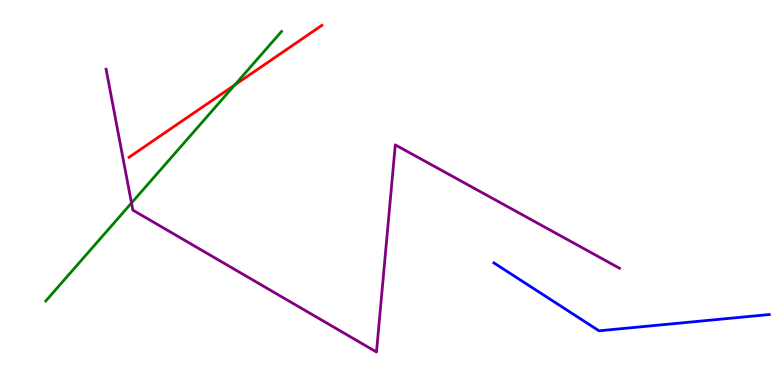[{'lines': ['blue', 'red'], 'intersections': []}, {'lines': ['green', 'red'], 'intersections': [{'x': 3.03, 'y': 7.79}]}, {'lines': ['purple', 'red'], 'intersections': []}, {'lines': ['blue', 'green'], 'intersections': []}, {'lines': ['blue', 'purple'], 'intersections': []}, {'lines': ['green', 'purple'], 'intersections': [{'x': 1.7, 'y': 4.73}]}]